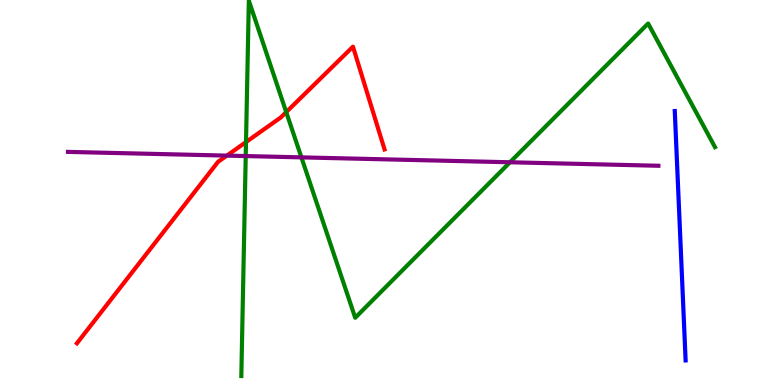[{'lines': ['blue', 'red'], 'intersections': []}, {'lines': ['green', 'red'], 'intersections': [{'x': 3.17, 'y': 6.31}, {'x': 3.69, 'y': 7.09}]}, {'lines': ['purple', 'red'], 'intersections': [{'x': 2.93, 'y': 5.96}]}, {'lines': ['blue', 'green'], 'intersections': []}, {'lines': ['blue', 'purple'], 'intersections': []}, {'lines': ['green', 'purple'], 'intersections': [{'x': 3.17, 'y': 5.95}, {'x': 3.89, 'y': 5.91}, {'x': 6.58, 'y': 5.79}]}]